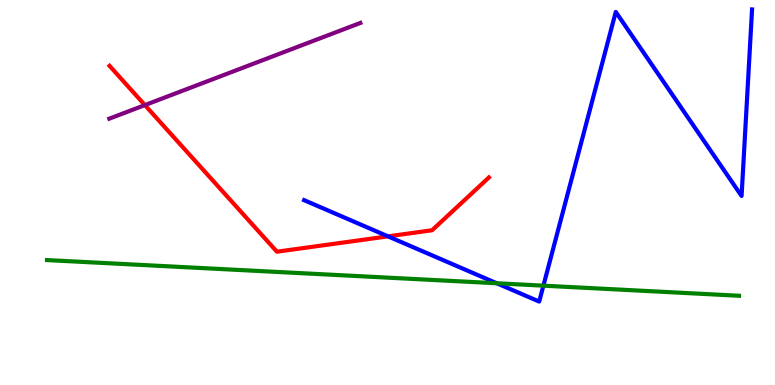[{'lines': ['blue', 'red'], 'intersections': [{'x': 5.01, 'y': 3.86}]}, {'lines': ['green', 'red'], 'intersections': []}, {'lines': ['purple', 'red'], 'intersections': [{'x': 1.87, 'y': 7.27}]}, {'lines': ['blue', 'green'], 'intersections': [{'x': 6.41, 'y': 2.64}, {'x': 7.01, 'y': 2.58}]}, {'lines': ['blue', 'purple'], 'intersections': []}, {'lines': ['green', 'purple'], 'intersections': []}]